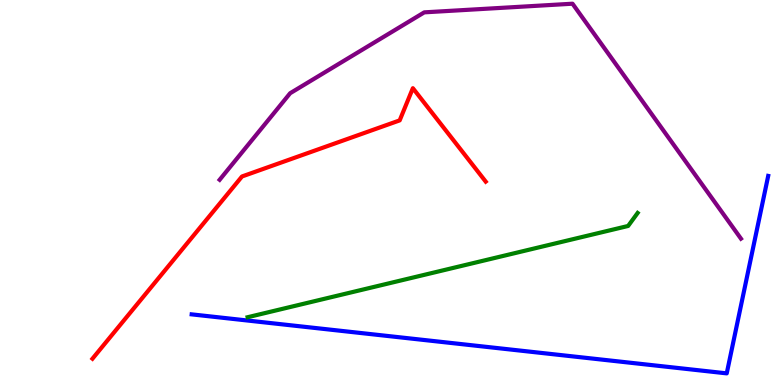[{'lines': ['blue', 'red'], 'intersections': []}, {'lines': ['green', 'red'], 'intersections': []}, {'lines': ['purple', 'red'], 'intersections': []}, {'lines': ['blue', 'green'], 'intersections': []}, {'lines': ['blue', 'purple'], 'intersections': []}, {'lines': ['green', 'purple'], 'intersections': []}]